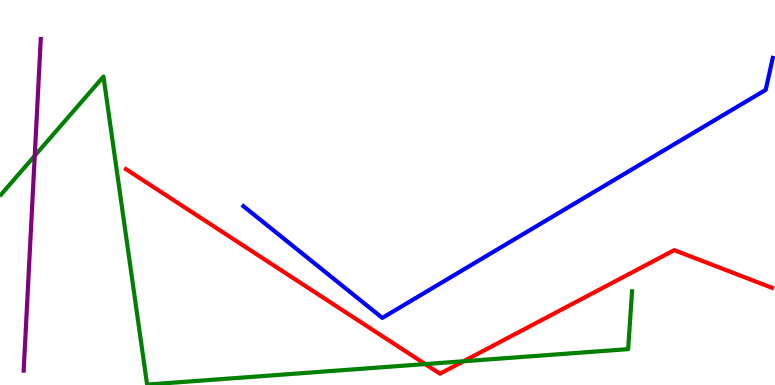[{'lines': ['blue', 'red'], 'intersections': []}, {'lines': ['green', 'red'], 'intersections': [{'x': 5.49, 'y': 0.543}, {'x': 5.98, 'y': 0.617}]}, {'lines': ['purple', 'red'], 'intersections': []}, {'lines': ['blue', 'green'], 'intersections': []}, {'lines': ['blue', 'purple'], 'intersections': []}, {'lines': ['green', 'purple'], 'intersections': [{'x': 0.448, 'y': 5.95}]}]